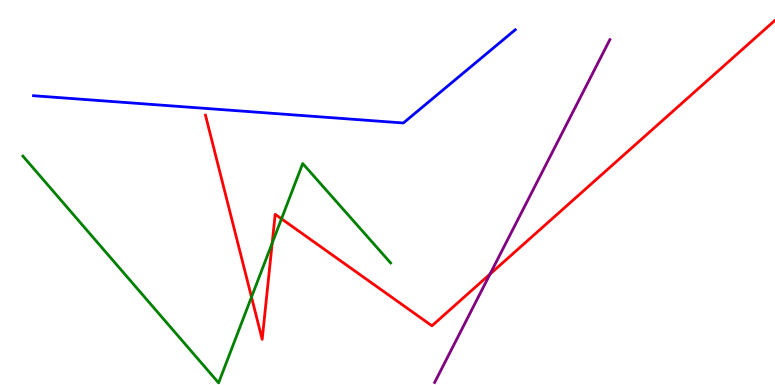[{'lines': ['blue', 'red'], 'intersections': []}, {'lines': ['green', 'red'], 'intersections': [{'x': 3.25, 'y': 2.28}, {'x': 3.51, 'y': 3.69}, {'x': 3.63, 'y': 4.32}]}, {'lines': ['purple', 'red'], 'intersections': [{'x': 6.32, 'y': 2.88}]}, {'lines': ['blue', 'green'], 'intersections': []}, {'lines': ['blue', 'purple'], 'intersections': []}, {'lines': ['green', 'purple'], 'intersections': []}]